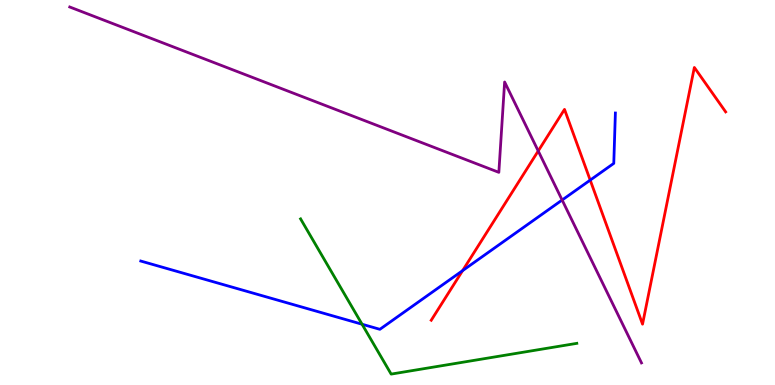[{'lines': ['blue', 'red'], 'intersections': [{'x': 5.97, 'y': 2.97}, {'x': 7.62, 'y': 5.32}]}, {'lines': ['green', 'red'], 'intersections': []}, {'lines': ['purple', 'red'], 'intersections': [{'x': 6.94, 'y': 6.08}]}, {'lines': ['blue', 'green'], 'intersections': [{'x': 4.67, 'y': 1.58}]}, {'lines': ['blue', 'purple'], 'intersections': [{'x': 7.25, 'y': 4.8}]}, {'lines': ['green', 'purple'], 'intersections': []}]